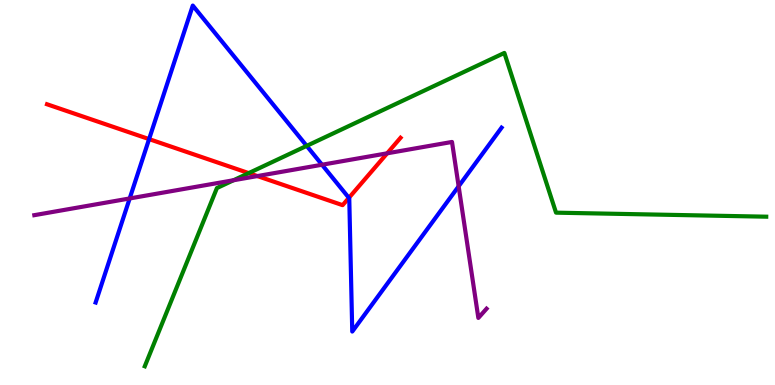[{'lines': ['blue', 'red'], 'intersections': [{'x': 1.92, 'y': 6.39}, {'x': 4.5, 'y': 4.86}]}, {'lines': ['green', 'red'], 'intersections': [{'x': 3.21, 'y': 5.5}]}, {'lines': ['purple', 'red'], 'intersections': [{'x': 3.32, 'y': 5.43}, {'x': 5.0, 'y': 6.02}]}, {'lines': ['blue', 'green'], 'intersections': [{'x': 3.96, 'y': 6.21}]}, {'lines': ['blue', 'purple'], 'intersections': [{'x': 1.67, 'y': 4.85}, {'x': 4.15, 'y': 5.72}, {'x': 5.92, 'y': 5.16}]}, {'lines': ['green', 'purple'], 'intersections': [{'x': 3.01, 'y': 5.32}]}]